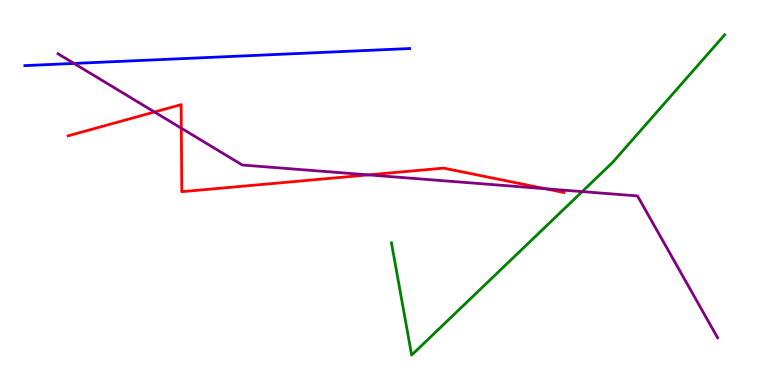[{'lines': ['blue', 'red'], 'intersections': []}, {'lines': ['green', 'red'], 'intersections': []}, {'lines': ['purple', 'red'], 'intersections': [{'x': 1.99, 'y': 7.09}, {'x': 2.34, 'y': 6.67}, {'x': 4.75, 'y': 5.46}, {'x': 7.04, 'y': 5.1}]}, {'lines': ['blue', 'green'], 'intersections': []}, {'lines': ['blue', 'purple'], 'intersections': [{'x': 0.955, 'y': 8.35}]}, {'lines': ['green', 'purple'], 'intersections': [{'x': 7.51, 'y': 5.02}]}]